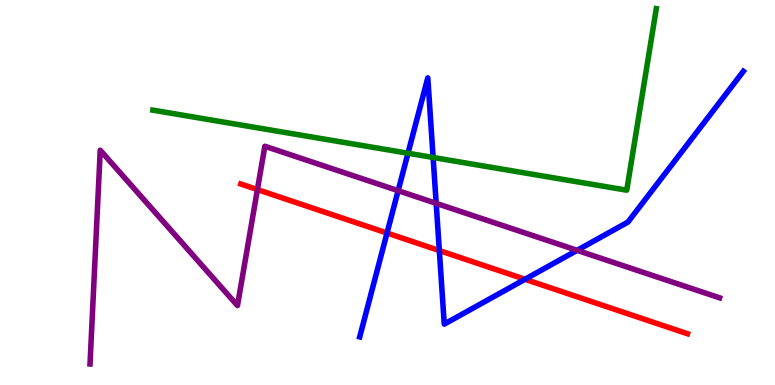[{'lines': ['blue', 'red'], 'intersections': [{'x': 4.99, 'y': 3.95}, {'x': 5.67, 'y': 3.49}, {'x': 6.77, 'y': 2.75}]}, {'lines': ['green', 'red'], 'intersections': []}, {'lines': ['purple', 'red'], 'intersections': [{'x': 3.32, 'y': 5.08}]}, {'lines': ['blue', 'green'], 'intersections': [{'x': 5.26, 'y': 6.02}, {'x': 5.59, 'y': 5.91}]}, {'lines': ['blue', 'purple'], 'intersections': [{'x': 5.14, 'y': 5.05}, {'x': 5.63, 'y': 4.72}, {'x': 7.45, 'y': 3.5}]}, {'lines': ['green', 'purple'], 'intersections': []}]